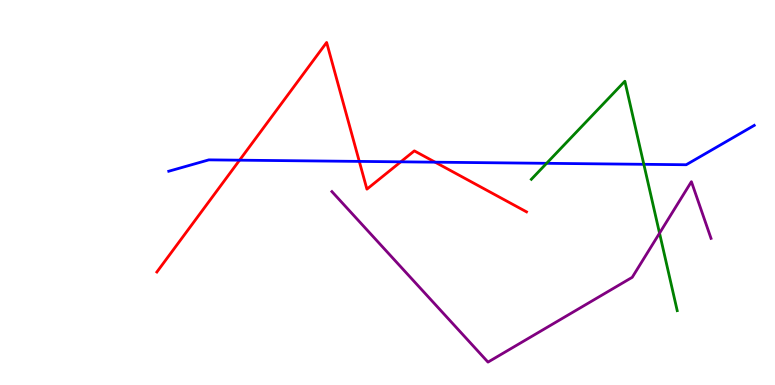[{'lines': ['blue', 'red'], 'intersections': [{'x': 3.09, 'y': 5.84}, {'x': 4.64, 'y': 5.81}, {'x': 5.17, 'y': 5.8}, {'x': 5.61, 'y': 5.79}]}, {'lines': ['green', 'red'], 'intersections': []}, {'lines': ['purple', 'red'], 'intersections': []}, {'lines': ['blue', 'green'], 'intersections': [{'x': 7.05, 'y': 5.76}, {'x': 8.31, 'y': 5.73}]}, {'lines': ['blue', 'purple'], 'intersections': []}, {'lines': ['green', 'purple'], 'intersections': [{'x': 8.51, 'y': 3.94}]}]